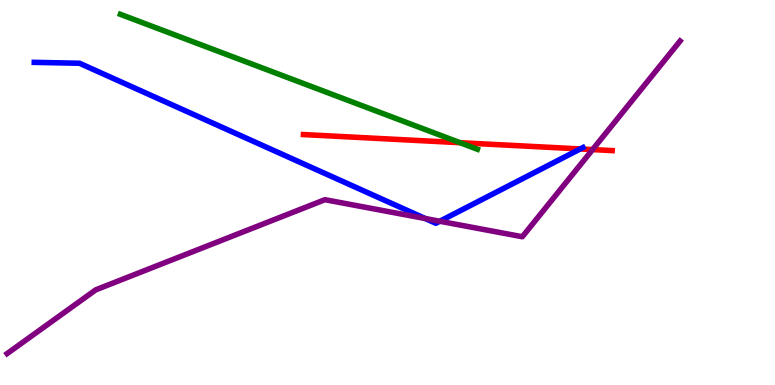[{'lines': ['blue', 'red'], 'intersections': [{'x': 7.49, 'y': 6.13}]}, {'lines': ['green', 'red'], 'intersections': [{'x': 5.94, 'y': 6.29}]}, {'lines': ['purple', 'red'], 'intersections': [{'x': 7.65, 'y': 6.11}]}, {'lines': ['blue', 'green'], 'intersections': []}, {'lines': ['blue', 'purple'], 'intersections': [{'x': 5.49, 'y': 4.32}, {'x': 5.67, 'y': 4.25}]}, {'lines': ['green', 'purple'], 'intersections': []}]